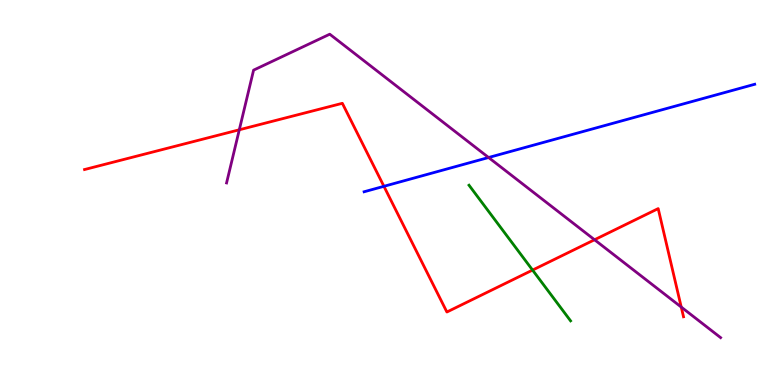[{'lines': ['blue', 'red'], 'intersections': [{'x': 4.95, 'y': 5.16}]}, {'lines': ['green', 'red'], 'intersections': [{'x': 6.87, 'y': 2.98}]}, {'lines': ['purple', 'red'], 'intersections': [{'x': 3.09, 'y': 6.63}, {'x': 7.67, 'y': 3.77}, {'x': 8.79, 'y': 2.02}]}, {'lines': ['blue', 'green'], 'intersections': []}, {'lines': ['blue', 'purple'], 'intersections': [{'x': 6.3, 'y': 5.91}]}, {'lines': ['green', 'purple'], 'intersections': []}]